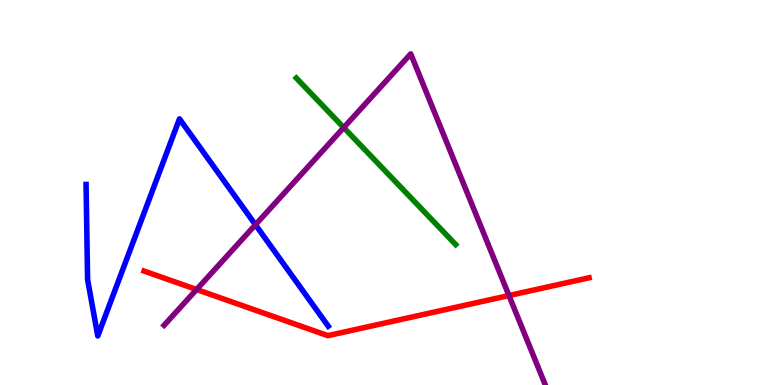[{'lines': ['blue', 'red'], 'intersections': []}, {'lines': ['green', 'red'], 'intersections': []}, {'lines': ['purple', 'red'], 'intersections': [{'x': 2.54, 'y': 2.48}, {'x': 6.57, 'y': 2.32}]}, {'lines': ['blue', 'green'], 'intersections': []}, {'lines': ['blue', 'purple'], 'intersections': [{'x': 3.3, 'y': 4.16}]}, {'lines': ['green', 'purple'], 'intersections': [{'x': 4.44, 'y': 6.69}]}]